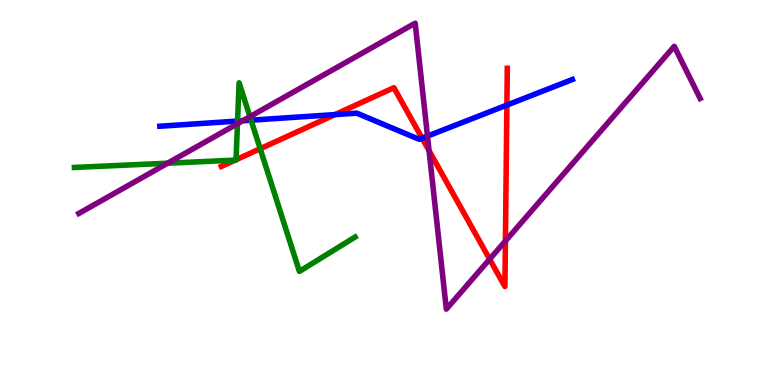[{'lines': ['blue', 'red'], 'intersections': [{'x': 4.32, 'y': 7.02}, {'x': 5.45, 'y': 6.41}, {'x': 6.54, 'y': 7.27}]}, {'lines': ['green', 'red'], 'intersections': [{'x': 3.03, 'y': 5.84}, {'x': 3.05, 'y': 5.85}, {'x': 3.36, 'y': 6.14}]}, {'lines': ['purple', 'red'], 'intersections': [{'x': 5.54, 'y': 6.09}, {'x': 6.32, 'y': 3.27}, {'x': 6.52, 'y': 3.74}]}, {'lines': ['blue', 'green'], 'intersections': [{'x': 3.07, 'y': 6.86}, {'x': 3.24, 'y': 6.88}]}, {'lines': ['blue', 'purple'], 'intersections': [{'x': 3.13, 'y': 6.86}, {'x': 5.52, 'y': 6.47}]}, {'lines': ['green', 'purple'], 'intersections': [{'x': 2.16, 'y': 5.76}, {'x': 3.06, 'y': 6.79}, {'x': 3.22, 'y': 6.97}]}]